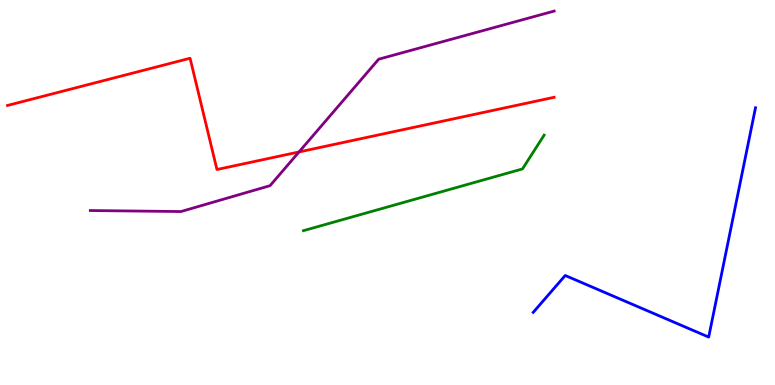[{'lines': ['blue', 'red'], 'intersections': []}, {'lines': ['green', 'red'], 'intersections': []}, {'lines': ['purple', 'red'], 'intersections': [{'x': 3.86, 'y': 6.05}]}, {'lines': ['blue', 'green'], 'intersections': []}, {'lines': ['blue', 'purple'], 'intersections': []}, {'lines': ['green', 'purple'], 'intersections': []}]